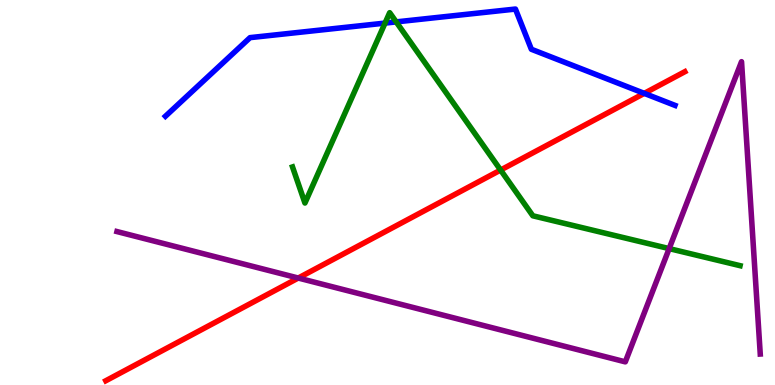[{'lines': ['blue', 'red'], 'intersections': [{'x': 8.31, 'y': 7.57}]}, {'lines': ['green', 'red'], 'intersections': [{'x': 6.46, 'y': 5.58}]}, {'lines': ['purple', 'red'], 'intersections': [{'x': 3.85, 'y': 2.78}]}, {'lines': ['blue', 'green'], 'intersections': [{'x': 4.97, 'y': 9.4}, {'x': 5.11, 'y': 9.43}]}, {'lines': ['blue', 'purple'], 'intersections': []}, {'lines': ['green', 'purple'], 'intersections': [{'x': 8.63, 'y': 3.54}]}]